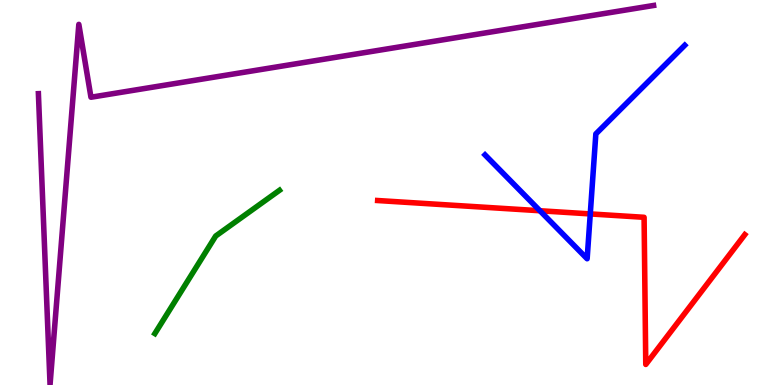[{'lines': ['blue', 'red'], 'intersections': [{'x': 6.97, 'y': 4.53}, {'x': 7.62, 'y': 4.44}]}, {'lines': ['green', 'red'], 'intersections': []}, {'lines': ['purple', 'red'], 'intersections': []}, {'lines': ['blue', 'green'], 'intersections': []}, {'lines': ['blue', 'purple'], 'intersections': []}, {'lines': ['green', 'purple'], 'intersections': []}]